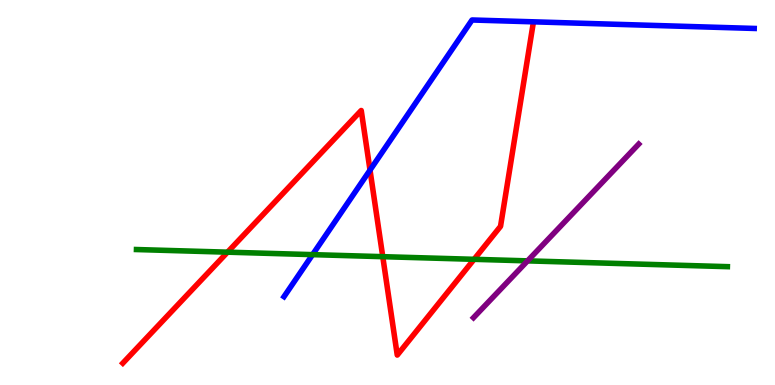[{'lines': ['blue', 'red'], 'intersections': [{'x': 4.77, 'y': 5.58}]}, {'lines': ['green', 'red'], 'intersections': [{'x': 2.94, 'y': 3.45}, {'x': 4.94, 'y': 3.33}, {'x': 6.12, 'y': 3.26}]}, {'lines': ['purple', 'red'], 'intersections': []}, {'lines': ['blue', 'green'], 'intersections': [{'x': 4.03, 'y': 3.39}]}, {'lines': ['blue', 'purple'], 'intersections': []}, {'lines': ['green', 'purple'], 'intersections': [{'x': 6.81, 'y': 3.22}]}]